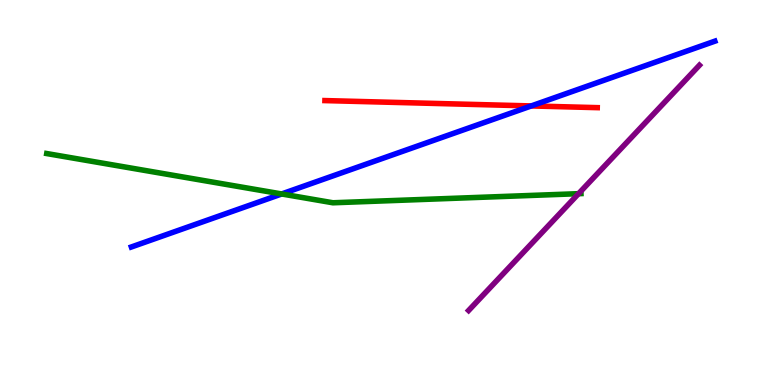[{'lines': ['blue', 'red'], 'intersections': [{'x': 6.85, 'y': 7.25}]}, {'lines': ['green', 'red'], 'intersections': []}, {'lines': ['purple', 'red'], 'intersections': []}, {'lines': ['blue', 'green'], 'intersections': [{'x': 3.63, 'y': 4.96}]}, {'lines': ['blue', 'purple'], 'intersections': []}, {'lines': ['green', 'purple'], 'intersections': [{'x': 7.47, 'y': 4.97}]}]